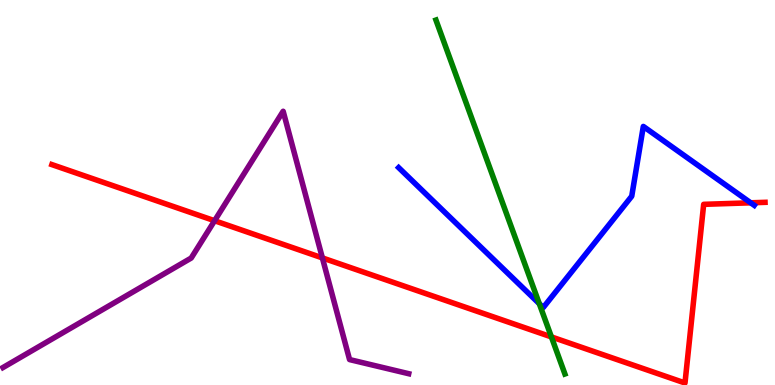[{'lines': ['blue', 'red'], 'intersections': [{'x': 9.69, 'y': 4.73}]}, {'lines': ['green', 'red'], 'intersections': [{'x': 7.11, 'y': 1.25}]}, {'lines': ['purple', 'red'], 'intersections': [{'x': 2.77, 'y': 4.27}, {'x': 4.16, 'y': 3.3}]}, {'lines': ['blue', 'green'], 'intersections': [{'x': 6.96, 'y': 2.11}]}, {'lines': ['blue', 'purple'], 'intersections': []}, {'lines': ['green', 'purple'], 'intersections': []}]